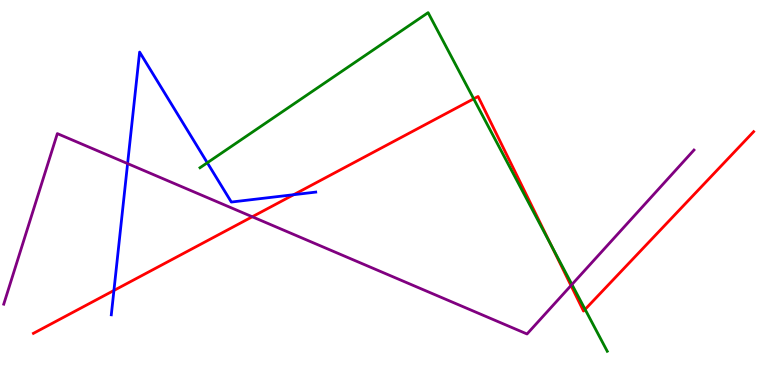[{'lines': ['blue', 'red'], 'intersections': [{'x': 1.47, 'y': 2.46}, {'x': 3.79, 'y': 4.94}]}, {'lines': ['green', 'red'], 'intersections': [{'x': 6.11, 'y': 7.43}, {'x': 7.11, 'y': 3.62}, {'x': 7.55, 'y': 1.96}]}, {'lines': ['purple', 'red'], 'intersections': [{'x': 3.26, 'y': 4.37}, {'x': 7.37, 'y': 2.58}]}, {'lines': ['blue', 'green'], 'intersections': [{'x': 2.67, 'y': 5.77}]}, {'lines': ['blue', 'purple'], 'intersections': [{'x': 1.65, 'y': 5.75}]}, {'lines': ['green', 'purple'], 'intersections': [{'x': 7.38, 'y': 2.61}]}]